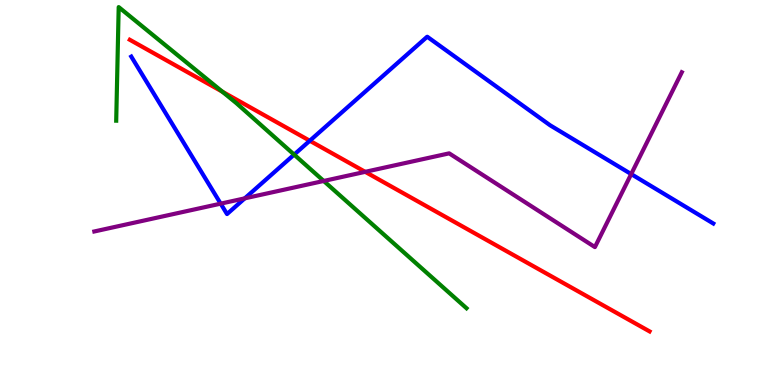[{'lines': ['blue', 'red'], 'intersections': [{'x': 4.0, 'y': 6.34}]}, {'lines': ['green', 'red'], 'intersections': [{'x': 2.87, 'y': 7.62}]}, {'lines': ['purple', 'red'], 'intersections': [{'x': 4.71, 'y': 5.54}]}, {'lines': ['blue', 'green'], 'intersections': [{'x': 3.8, 'y': 5.98}]}, {'lines': ['blue', 'purple'], 'intersections': [{'x': 2.85, 'y': 4.71}, {'x': 3.16, 'y': 4.85}, {'x': 8.14, 'y': 5.48}]}, {'lines': ['green', 'purple'], 'intersections': [{'x': 4.18, 'y': 5.3}]}]